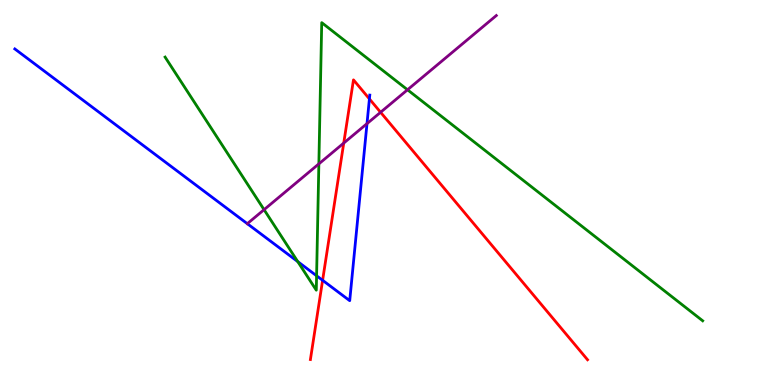[{'lines': ['blue', 'red'], 'intersections': [{'x': 4.16, 'y': 2.72}, {'x': 4.77, 'y': 7.43}]}, {'lines': ['green', 'red'], 'intersections': []}, {'lines': ['purple', 'red'], 'intersections': [{'x': 4.44, 'y': 6.28}, {'x': 4.91, 'y': 7.08}]}, {'lines': ['blue', 'green'], 'intersections': [{'x': 3.84, 'y': 3.2}, {'x': 4.09, 'y': 2.84}]}, {'lines': ['blue', 'purple'], 'intersections': [{'x': 4.74, 'y': 6.79}]}, {'lines': ['green', 'purple'], 'intersections': [{'x': 3.41, 'y': 4.55}, {'x': 4.11, 'y': 5.74}, {'x': 5.26, 'y': 7.67}]}]